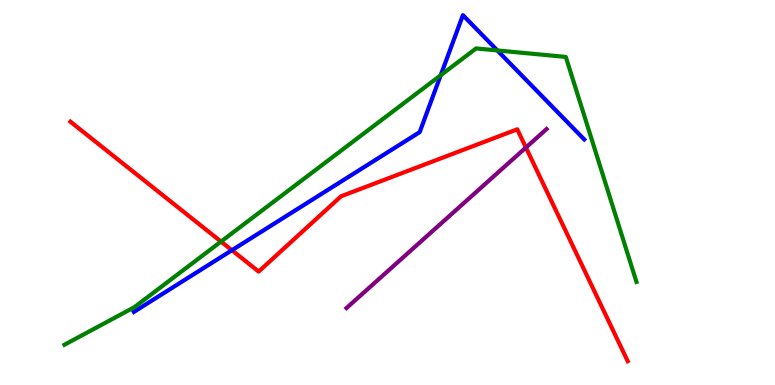[{'lines': ['blue', 'red'], 'intersections': [{'x': 2.99, 'y': 3.5}]}, {'lines': ['green', 'red'], 'intersections': [{'x': 2.85, 'y': 3.73}]}, {'lines': ['purple', 'red'], 'intersections': [{'x': 6.79, 'y': 6.17}]}, {'lines': ['blue', 'green'], 'intersections': [{'x': 5.69, 'y': 8.05}, {'x': 6.42, 'y': 8.69}]}, {'lines': ['blue', 'purple'], 'intersections': []}, {'lines': ['green', 'purple'], 'intersections': []}]